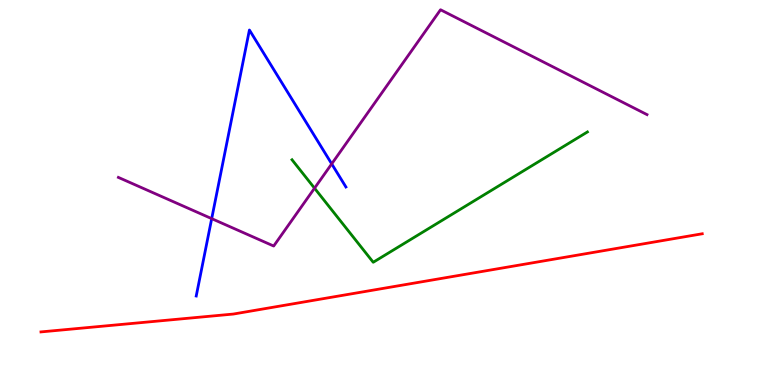[{'lines': ['blue', 'red'], 'intersections': []}, {'lines': ['green', 'red'], 'intersections': []}, {'lines': ['purple', 'red'], 'intersections': []}, {'lines': ['blue', 'green'], 'intersections': []}, {'lines': ['blue', 'purple'], 'intersections': [{'x': 2.73, 'y': 4.32}, {'x': 4.28, 'y': 5.74}]}, {'lines': ['green', 'purple'], 'intersections': [{'x': 4.06, 'y': 5.11}]}]